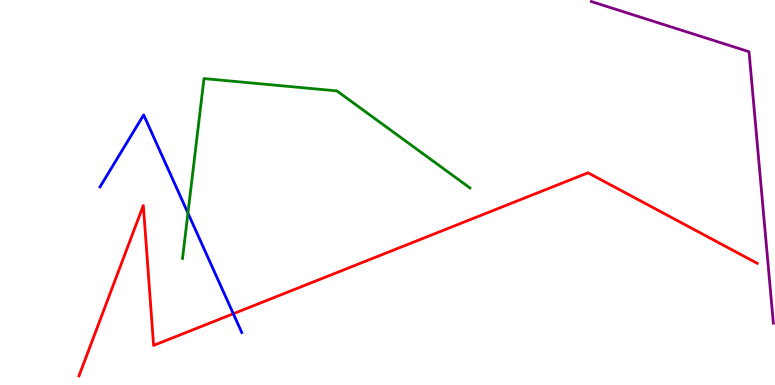[{'lines': ['blue', 'red'], 'intersections': [{'x': 3.01, 'y': 1.85}]}, {'lines': ['green', 'red'], 'intersections': []}, {'lines': ['purple', 'red'], 'intersections': []}, {'lines': ['blue', 'green'], 'intersections': [{'x': 2.43, 'y': 4.47}]}, {'lines': ['blue', 'purple'], 'intersections': []}, {'lines': ['green', 'purple'], 'intersections': []}]